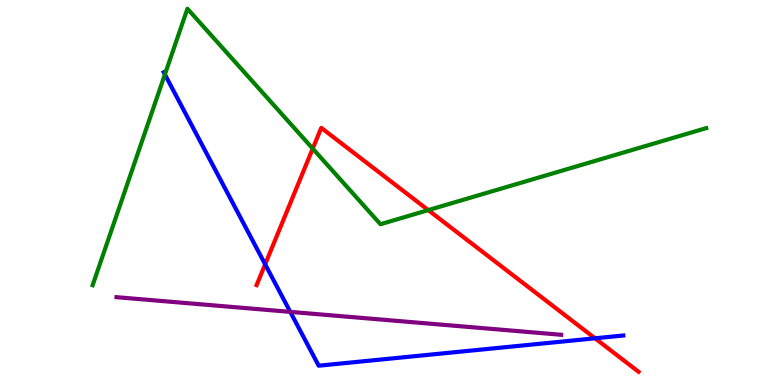[{'lines': ['blue', 'red'], 'intersections': [{'x': 3.42, 'y': 3.13}, {'x': 7.68, 'y': 1.21}]}, {'lines': ['green', 'red'], 'intersections': [{'x': 4.04, 'y': 6.14}, {'x': 5.53, 'y': 4.54}]}, {'lines': ['purple', 'red'], 'intersections': []}, {'lines': ['blue', 'green'], 'intersections': [{'x': 2.13, 'y': 8.07}]}, {'lines': ['blue', 'purple'], 'intersections': [{'x': 3.75, 'y': 1.9}]}, {'lines': ['green', 'purple'], 'intersections': []}]